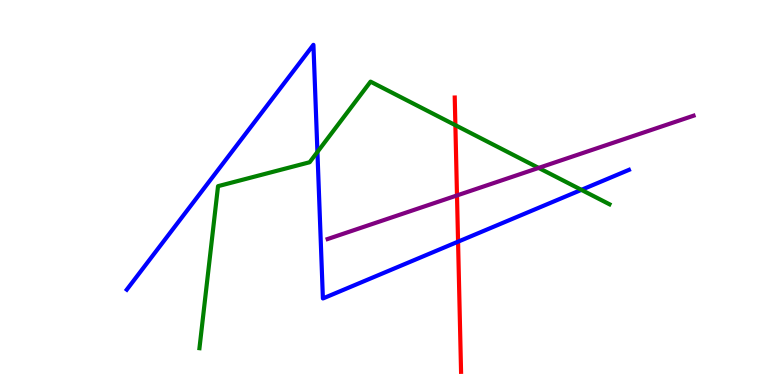[{'lines': ['blue', 'red'], 'intersections': [{'x': 5.91, 'y': 3.72}]}, {'lines': ['green', 'red'], 'intersections': [{'x': 5.88, 'y': 6.75}]}, {'lines': ['purple', 'red'], 'intersections': [{'x': 5.9, 'y': 4.92}]}, {'lines': ['blue', 'green'], 'intersections': [{'x': 4.1, 'y': 6.05}, {'x': 7.5, 'y': 5.07}]}, {'lines': ['blue', 'purple'], 'intersections': []}, {'lines': ['green', 'purple'], 'intersections': [{'x': 6.95, 'y': 5.64}]}]